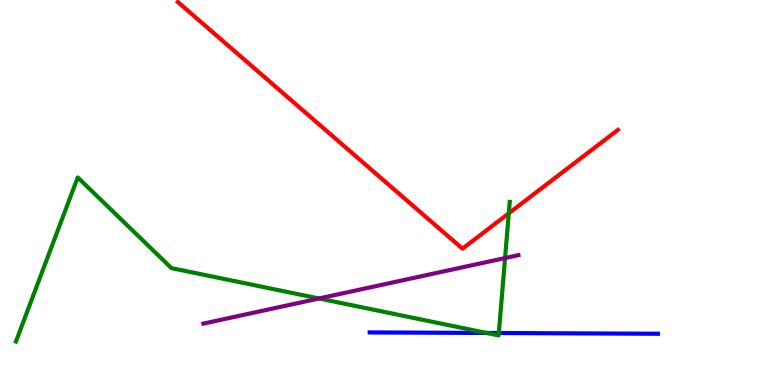[{'lines': ['blue', 'red'], 'intersections': []}, {'lines': ['green', 'red'], 'intersections': [{'x': 6.56, 'y': 4.46}]}, {'lines': ['purple', 'red'], 'intersections': []}, {'lines': ['blue', 'green'], 'intersections': [{'x': 6.28, 'y': 1.35}, {'x': 6.44, 'y': 1.35}]}, {'lines': ['blue', 'purple'], 'intersections': []}, {'lines': ['green', 'purple'], 'intersections': [{'x': 4.12, 'y': 2.25}, {'x': 6.52, 'y': 3.3}]}]